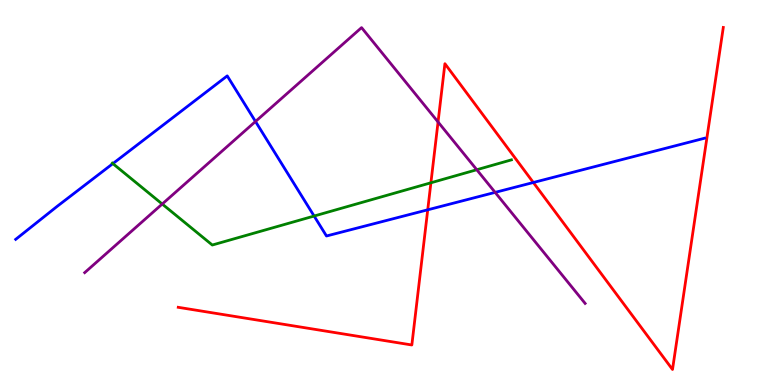[{'lines': ['blue', 'red'], 'intersections': [{'x': 5.52, 'y': 4.55}, {'x': 6.88, 'y': 5.26}]}, {'lines': ['green', 'red'], 'intersections': [{'x': 5.56, 'y': 5.25}]}, {'lines': ['purple', 'red'], 'intersections': [{'x': 5.65, 'y': 6.83}]}, {'lines': ['blue', 'green'], 'intersections': [{'x': 1.46, 'y': 5.75}, {'x': 4.05, 'y': 4.39}]}, {'lines': ['blue', 'purple'], 'intersections': [{'x': 3.3, 'y': 6.84}, {'x': 6.39, 'y': 5.0}]}, {'lines': ['green', 'purple'], 'intersections': [{'x': 2.09, 'y': 4.7}, {'x': 6.15, 'y': 5.59}]}]